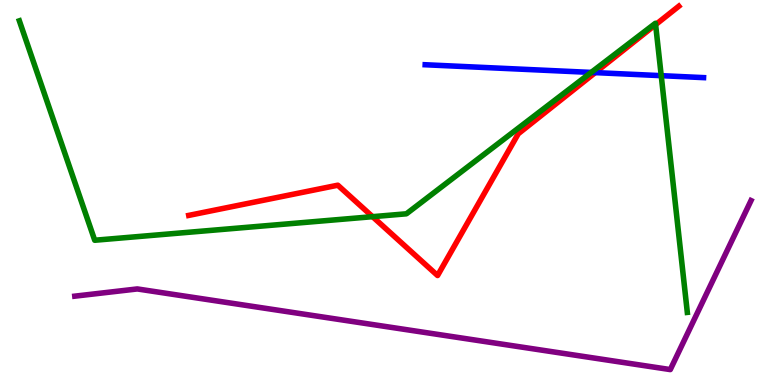[{'lines': ['blue', 'red'], 'intersections': [{'x': 7.68, 'y': 8.11}]}, {'lines': ['green', 'red'], 'intersections': [{'x': 4.81, 'y': 4.37}, {'x': 8.46, 'y': 9.36}]}, {'lines': ['purple', 'red'], 'intersections': []}, {'lines': ['blue', 'green'], 'intersections': [{'x': 7.63, 'y': 8.12}, {'x': 8.53, 'y': 8.03}]}, {'lines': ['blue', 'purple'], 'intersections': []}, {'lines': ['green', 'purple'], 'intersections': []}]